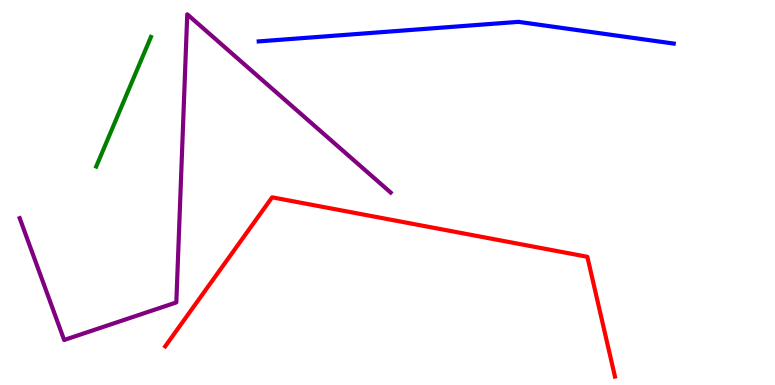[{'lines': ['blue', 'red'], 'intersections': []}, {'lines': ['green', 'red'], 'intersections': []}, {'lines': ['purple', 'red'], 'intersections': []}, {'lines': ['blue', 'green'], 'intersections': []}, {'lines': ['blue', 'purple'], 'intersections': []}, {'lines': ['green', 'purple'], 'intersections': []}]